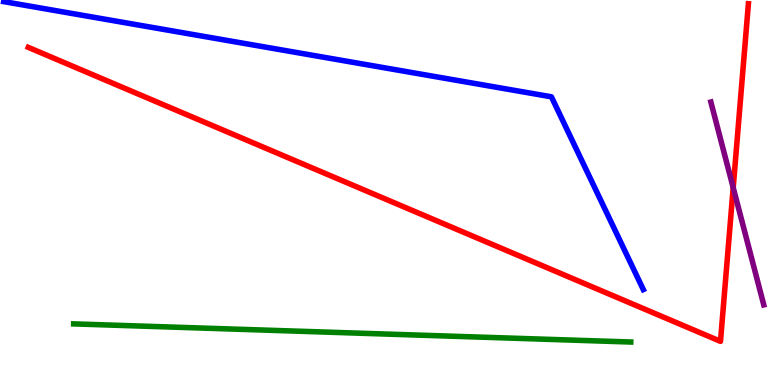[{'lines': ['blue', 'red'], 'intersections': []}, {'lines': ['green', 'red'], 'intersections': []}, {'lines': ['purple', 'red'], 'intersections': [{'x': 9.46, 'y': 5.13}]}, {'lines': ['blue', 'green'], 'intersections': []}, {'lines': ['blue', 'purple'], 'intersections': []}, {'lines': ['green', 'purple'], 'intersections': []}]